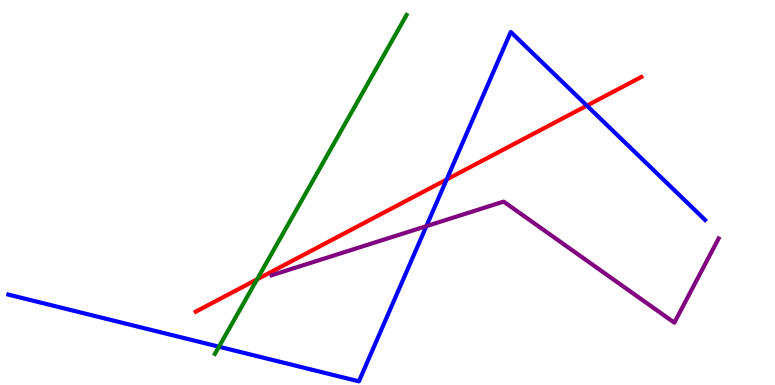[{'lines': ['blue', 'red'], 'intersections': [{'x': 5.76, 'y': 5.34}, {'x': 7.57, 'y': 7.26}]}, {'lines': ['green', 'red'], 'intersections': [{'x': 3.32, 'y': 2.74}]}, {'lines': ['purple', 'red'], 'intersections': []}, {'lines': ['blue', 'green'], 'intersections': [{'x': 2.83, 'y': 0.995}]}, {'lines': ['blue', 'purple'], 'intersections': [{'x': 5.5, 'y': 4.13}]}, {'lines': ['green', 'purple'], 'intersections': []}]